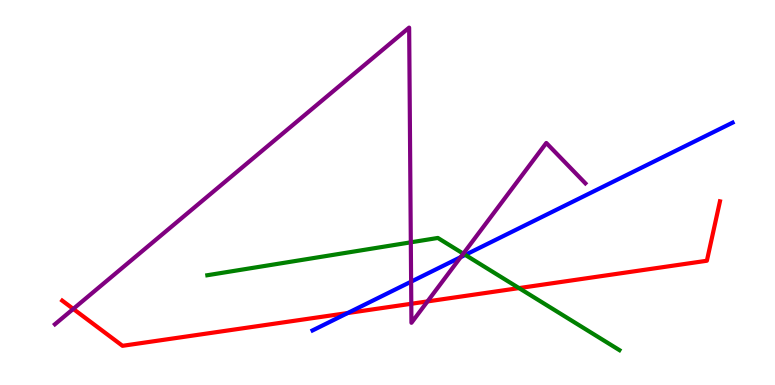[{'lines': ['blue', 'red'], 'intersections': [{'x': 4.49, 'y': 1.87}]}, {'lines': ['green', 'red'], 'intersections': [{'x': 6.7, 'y': 2.52}]}, {'lines': ['purple', 'red'], 'intersections': [{'x': 0.945, 'y': 1.98}, {'x': 5.31, 'y': 2.11}, {'x': 5.52, 'y': 2.17}]}, {'lines': ['blue', 'green'], 'intersections': [{'x': 6.0, 'y': 3.38}]}, {'lines': ['blue', 'purple'], 'intersections': [{'x': 5.3, 'y': 2.68}, {'x': 5.94, 'y': 3.32}]}, {'lines': ['green', 'purple'], 'intersections': [{'x': 5.3, 'y': 3.71}, {'x': 5.98, 'y': 3.41}]}]